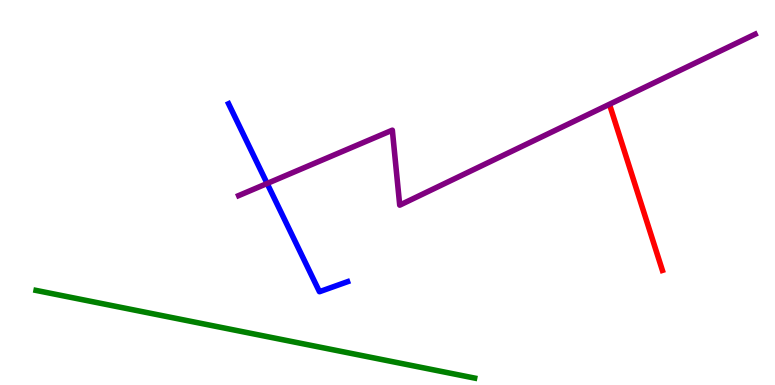[{'lines': ['blue', 'red'], 'intersections': []}, {'lines': ['green', 'red'], 'intersections': []}, {'lines': ['purple', 'red'], 'intersections': []}, {'lines': ['blue', 'green'], 'intersections': []}, {'lines': ['blue', 'purple'], 'intersections': [{'x': 3.45, 'y': 5.23}]}, {'lines': ['green', 'purple'], 'intersections': []}]